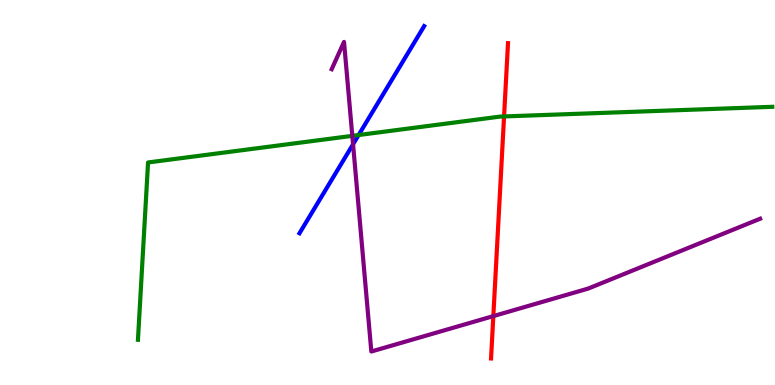[{'lines': ['blue', 'red'], 'intersections': []}, {'lines': ['green', 'red'], 'intersections': [{'x': 6.5, 'y': 6.98}]}, {'lines': ['purple', 'red'], 'intersections': [{'x': 6.37, 'y': 1.79}]}, {'lines': ['blue', 'green'], 'intersections': [{'x': 4.63, 'y': 6.49}]}, {'lines': ['blue', 'purple'], 'intersections': [{'x': 4.56, 'y': 6.25}]}, {'lines': ['green', 'purple'], 'intersections': [{'x': 4.55, 'y': 6.47}]}]